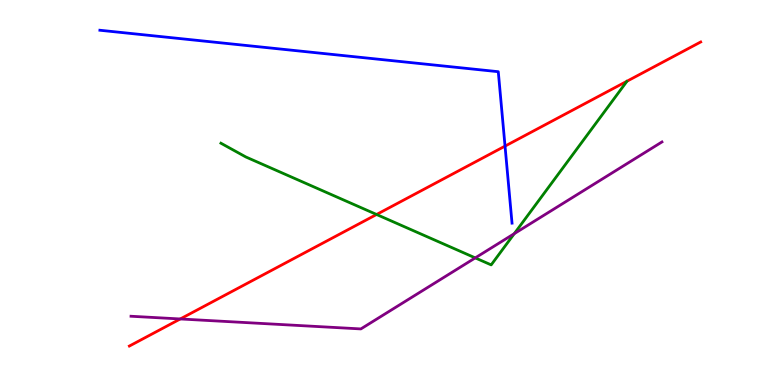[{'lines': ['blue', 'red'], 'intersections': [{'x': 6.52, 'y': 6.2}]}, {'lines': ['green', 'red'], 'intersections': [{'x': 4.86, 'y': 4.43}]}, {'lines': ['purple', 'red'], 'intersections': [{'x': 2.33, 'y': 1.72}]}, {'lines': ['blue', 'green'], 'intersections': []}, {'lines': ['blue', 'purple'], 'intersections': []}, {'lines': ['green', 'purple'], 'intersections': [{'x': 6.13, 'y': 3.3}, {'x': 6.64, 'y': 3.93}]}]